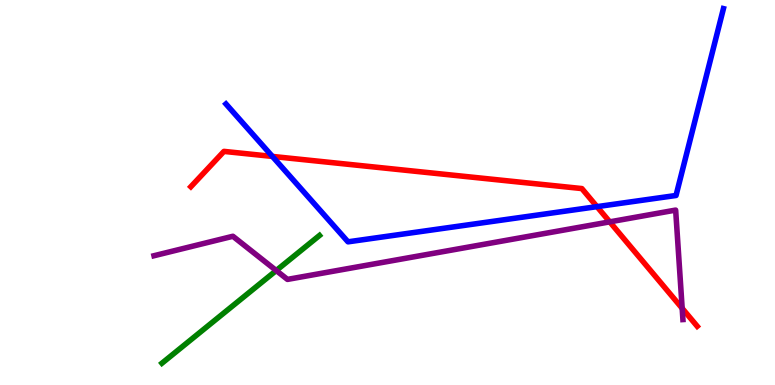[{'lines': ['blue', 'red'], 'intersections': [{'x': 3.51, 'y': 5.94}, {'x': 7.7, 'y': 4.63}]}, {'lines': ['green', 'red'], 'intersections': []}, {'lines': ['purple', 'red'], 'intersections': [{'x': 7.87, 'y': 4.24}, {'x': 8.8, 'y': 1.99}]}, {'lines': ['blue', 'green'], 'intersections': []}, {'lines': ['blue', 'purple'], 'intersections': []}, {'lines': ['green', 'purple'], 'intersections': [{'x': 3.56, 'y': 2.97}]}]